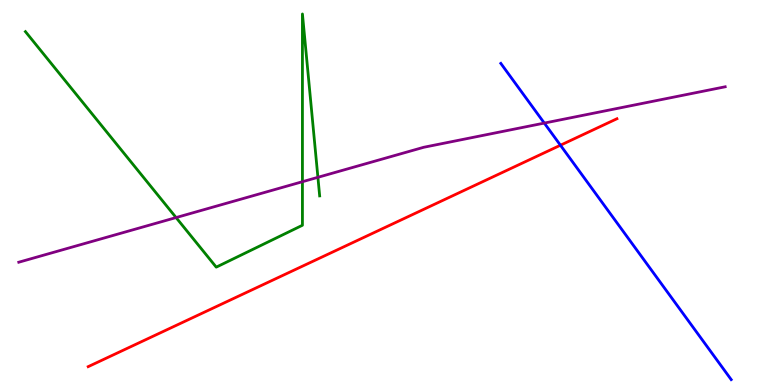[{'lines': ['blue', 'red'], 'intersections': [{'x': 7.23, 'y': 6.23}]}, {'lines': ['green', 'red'], 'intersections': []}, {'lines': ['purple', 'red'], 'intersections': []}, {'lines': ['blue', 'green'], 'intersections': []}, {'lines': ['blue', 'purple'], 'intersections': [{'x': 7.02, 'y': 6.8}]}, {'lines': ['green', 'purple'], 'intersections': [{'x': 2.27, 'y': 4.35}, {'x': 3.9, 'y': 5.28}, {'x': 4.1, 'y': 5.39}]}]